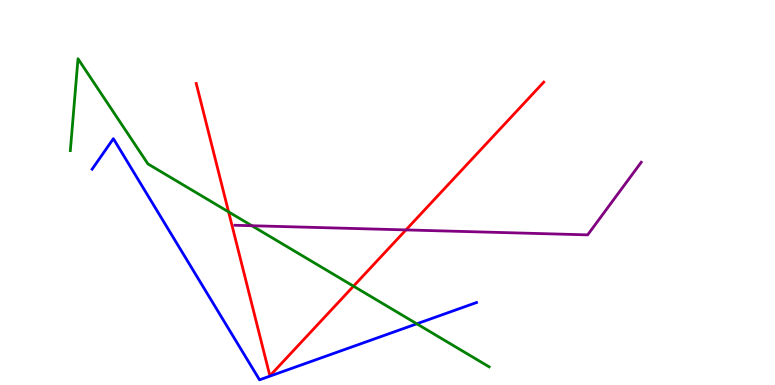[{'lines': ['blue', 'red'], 'intersections': []}, {'lines': ['green', 'red'], 'intersections': [{'x': 2.95, 'y': 4.5}, {'x': 4.56, 'y': 2.57}]}, {'lines': ['purple', 'red'], 'intersections': [{'x': 5.24, 'y': 4.03}]}, {'lines': ['blue', 'green'], 'intersections': [{'x': 5.38, 'y': 1.59}]}, {'lines': ['blue', 'purple'], 'intersections': []}, {'lines': ['green', 'purple'], 'intersections': [{'x': 3.25, 'y': 4.14}]}]